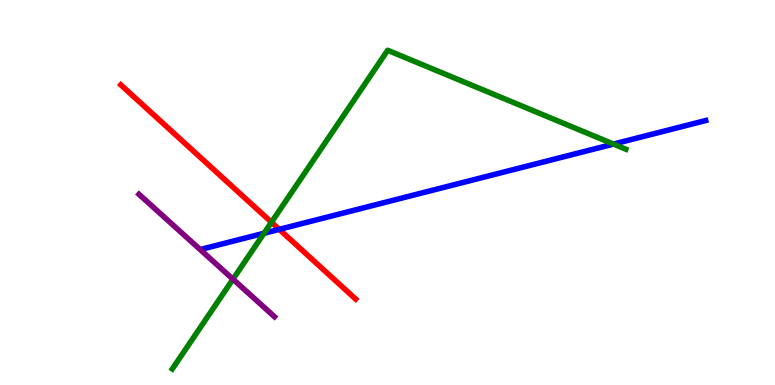[{'lines': ['blue', 'red'], 'intersections': [{'x': 3.6, 'y': 4.04}]}, {'lines': ['green', 'red'], 'intersections': [{'x': 3.5, 'y': 4.23}]}, {'lines': ['purple', 'red'], 'intersections': []}, {'lines': ['blue', 'green'], 'intersections': [{'x': 3.41, 'y': 3.94}, {'x': 7.92, 'y': 6.26}]}, {'lines': ['blue', 'purple'], 'intersections': []}, {'lines': ['green', 'purple'], 'intersections': [{'x': 3.01, 'y': 2.75}]}]